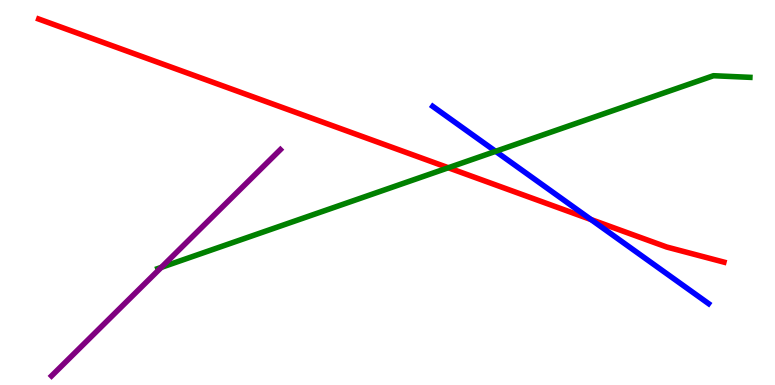[{'lines': ['blue', 'red'], 'intersections': [{'x': 7.63, 'y': 4.3}]}, {'lines': ['green', 'red'], 'intersections': [{'x': 5.78, 'y': 5.64}]}, {'lines': ['purple', 'red'], 'intersections': []}, {'lines': ['blue', 'green'], 'intersections': [{'x': 6.4, 'y': 6.07}]}, {'lines': ['blue', 'purple'], 'intersections': []}, {'lines': ['green', 'purple'], 'intersections': [{'x': 2.08, 'y': 3.06}]}]